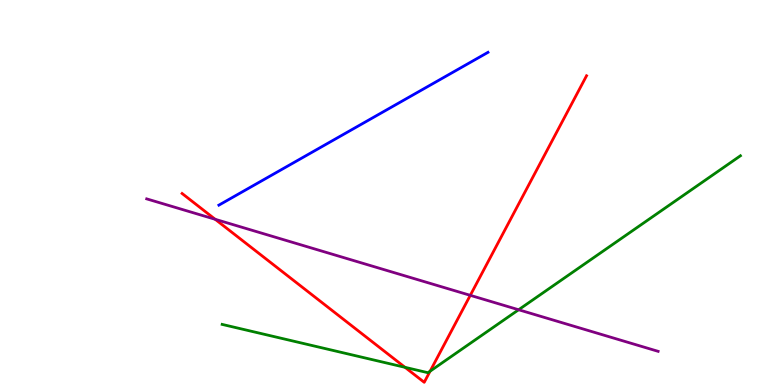[{'lines': ['blue', 'red'], 'intersections': []}, {'lines': ['green', 'red'], 'intersections': [{'x': 5.23, 'y': 0.459}, {'x': 5.55, 'y': 0.359}]}, {'lines': ['purple', 'red'], 'intersections': [{'x': 2.78, 'y': 4.3}, {'x': 6.07, 'y': 2.33}]}, {'lines': ['blue', 'green'], 'intersections': []}, {'lines': ['blue', 'purple'], 'intersections': []}, {'lines': ['green', 'purple'], 'intersections': [{'x': 6.69, 'y': 1.95}]}]